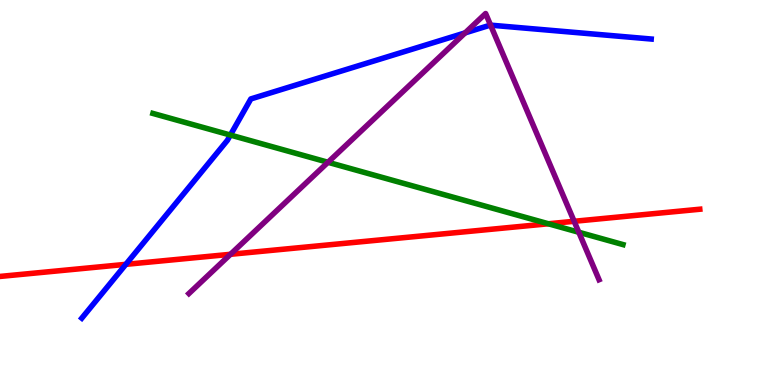[{'lines': ['blue', 'red'], 'intersections': [{'x': 1.62, 'y': 3.13}]}, {'lines': ['green', 'red'], 'intersections': [{'x': 7.08, 'y': 4.19}]}, {'lines': ['purple', 'red'], 'intersections': [{'x': 2.97, 'y': 3.39}, {'x': 7.41, 'y': 4.25}]}, {'lines': ['blue', 'green'], 'intersections': [{'x': 2.97, 'y': 6.49}]}, {'lines': ['blue', 'purple'], 'intersections': [{'x': 6.0, 'y': 9.15}, {'x': 6.33, 'y': 9.35}]}, {'lines': ['green', 'purple'], 'intersections': [{'x': 4.23, 'y': 5.78}, {'x': 7.47, 'y': 3.97}]}]